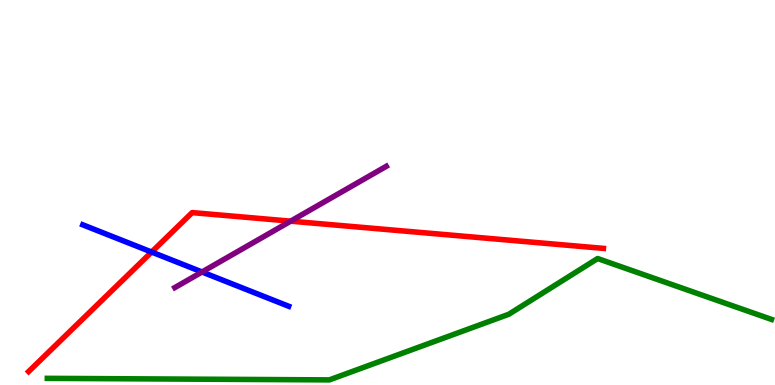[{'lines': ['blue', 'red'], 'intersections': [{'x': 1.96, 'y': 3.45}]}, {'lines': ['green', 'red'], 'intersections': []}, {'lines': ['purple', 'red'], 'intersections': [{'x': 3.75, 'y': 4.26}]}, {'lines': ['blue', 'green'], 'intersections': []}, {'lines': ['blue', 'purple'], 'intersections': [{'x': 2.61, 'y': 2.94}]}, {'lines': ['green', 'purple'], 'intersections': []}]